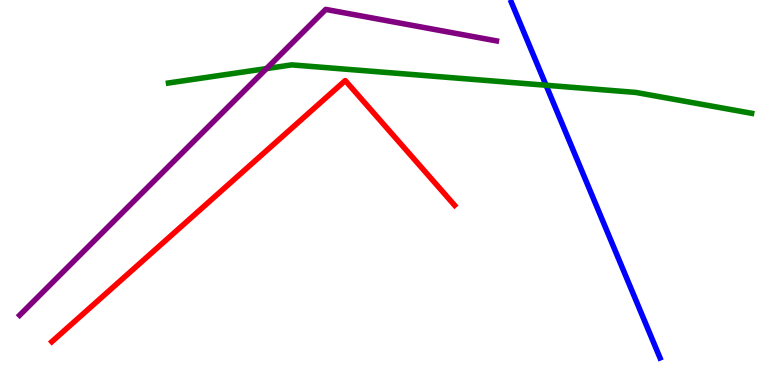[{'lines': ['blue', 'red'], 'intersections': []}, {'lines': ['green', 'red'], 'intersections': []}, {'lines': ['purple', 'red'], 'intersections': []}, {'lines': ['blue', 'green'], 'intersections': [{'x': 7.05, 'y': 7.79}]}, {'lines': ['blue', 'purple'], 'intersections': []}, {'lines': ['green', 'purple'], 'intersections': [{'x': 3.44, 'y': 8.22}]}]